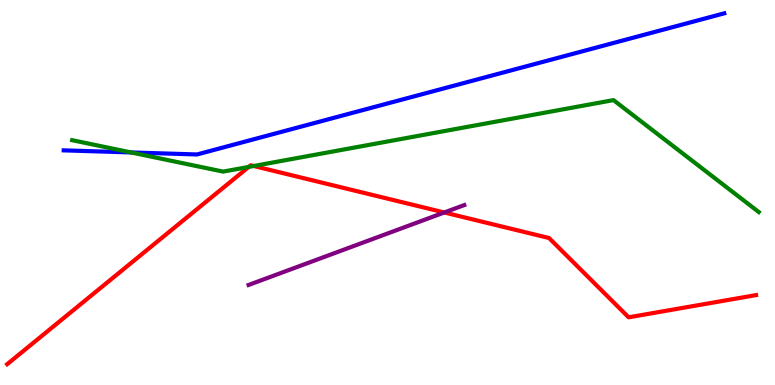[{'lines': ['blue', 'red'], 'intersections': []}, {'lines': ['green', 'red'], 'intersections': [{'x': 3.21, 'y': 5.66}, {'x': 3.27, 'y': 5.69}]}, {'lines': ['purple', 'red'], 'intersections': [{'x': 5.73, 'y': 4.48}]}, {'lines': ['blue', 'green'], 'intersections': [{'x': 1.69, 'y': 6.04}]}, {'lines': ['blue', 'purple'], 'intersections': []}, {'lines': ['green', 'purple'], 'intersections': []}]